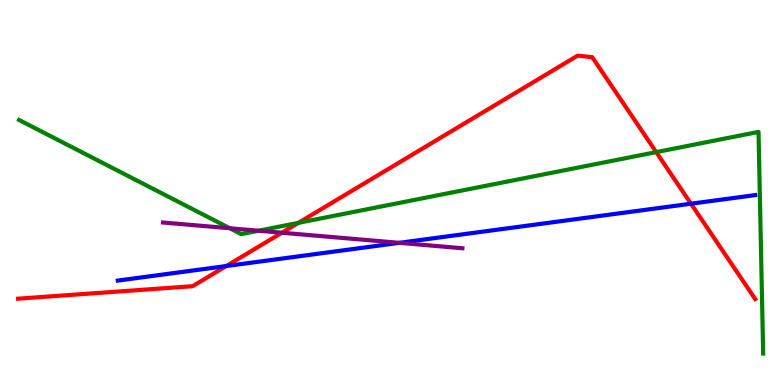[{'lines': ['blue', 'red'], 'intersections': [{'x': 2.92, 'y': 3.09}, {'x': 8.92, 'y': 4.71}]}, {'lines': ['green', 'red'], 'intersections': [{'x': 3.85, 'y': 4.21}, {'x': 8.47, 'y': 6.05}]}, {'lines': ['purple', 'red'], 'intersections': [{'x': 3.64, 'y': 3.95}]}, {'lines': ['blue', 'green'], 'intersections': []}, {'lines': ['blue', 'purple'], 'intersections': [{'x': 5.15, 'y': 3.69}]}, {'lines': ['green', 'purple'], 'intersections': [{'x': 2.97, 'y': 4.07}, {'x': 3.34, 'y': 4.01}]}]